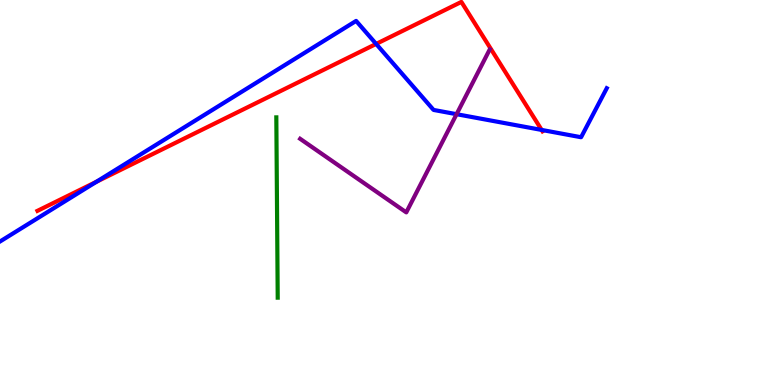[{'lines': ['blue', 'red'], 'intersections': [{'x': 1.24, 'y': 5.28}, {'x': 4.85, 'y': 8.86}, {'x': 6.99, 'y': 6.62}]}, {'lines': ['green', 'red'], 'intersections': []}, {'lines': ['purple', 'red'], 'intersections': []}, {'lines': ['blue', 'green'], 'intersections': []}, {'lines': ['blue', 'purple'], 'intersections': [{'x': 5.89, 'y': 7.03}]}, {'lines': ['green', 'purple'], 'intersections': []}]